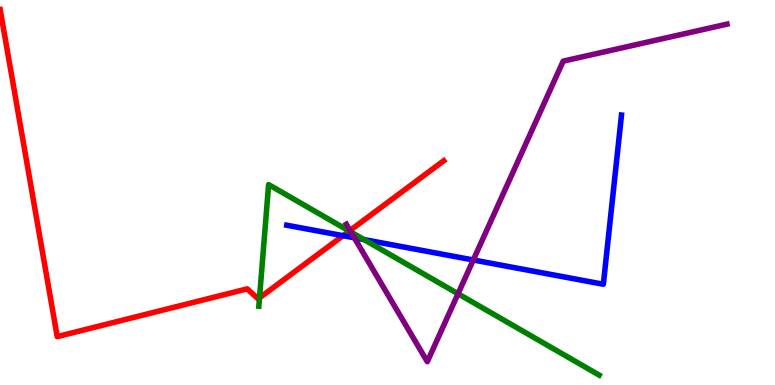[{'lines': ['blue', 'red'], 'intersections': [{'x': 4.43, 'y': 3.88}]}, {'lines': ['green', 'red'], 'intersections': [{'x': 3.35, 'y': 2.26}, {'x': 4.51, 'y': 4.0}]}, {'lines': ['purple', 'red'], 'intersections': [{'x': 4.52, 'y': 4.01}]}, {'lines': ['blue', 'green'], 'intersections': [{'x': 4.7, 'y': 3.78}]}, {'lines': ['blue', 'purple'], 'intersections': [{'x': 4.57, 'y': 3.82}, {'x': 6.11, 'y': 3.25}]}, {'lines': ['green', 'purple'], 'intersections': [{'x': 4.53, 'y': 3.97}, {'x': 5.91, 'y': 2.37}]}]